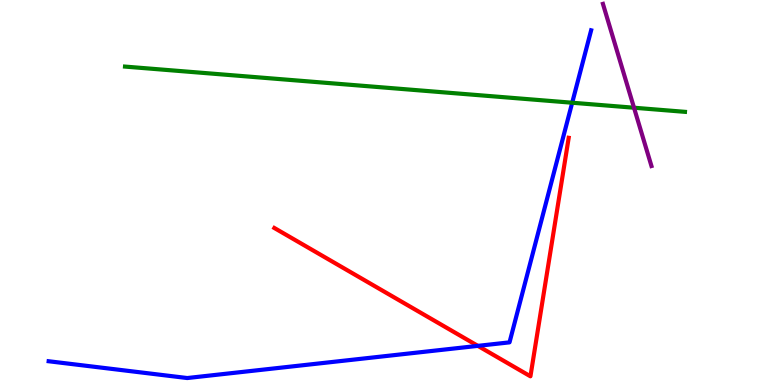[{'lines': ['blue', 'red'], 'intersections': [{'x': 6.17, 'y': 1.02}]}, {'lines': ['green', 'red'], 'intersections': []}, {'lines': ['purple', 'red'], 'intersections': []}, {'lines': ['blue', 'green'], 'intersections': [{'x': 7.38, 'y': 7.33}]}, {'lines': ['blue', 'purple'], 'intersections': []}, {'lines': ['green', 'purple'], 'intersections': [{'x': 8.18, 'y': 7.2}]}]